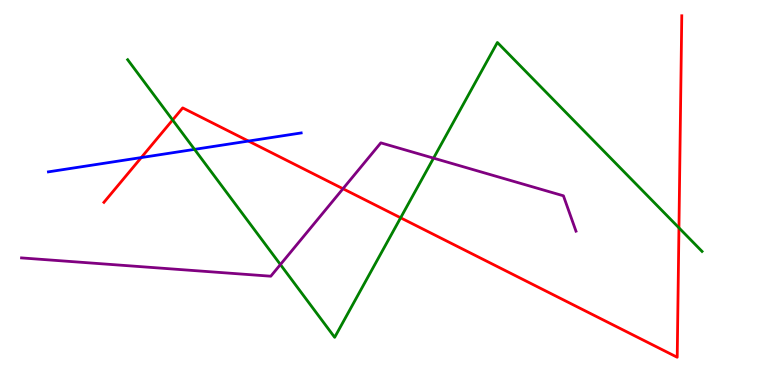[{'lines': ['blue', 'red'], 'intersections': [{'x': 1.82, 'y': 5.91}, {'x': 3.21, 'y': 6.34}]}, {'lines': ['green', 'red'], 'intersections': [{'x': 2.23, 'y': 6.88}, {'x': 5.17, 'y': 4.34}, {'x': 8.76, 'y': 4.08}]}, {'lines': ['purple', 'red'], 'intersections': [{'x': 4.43, 'y': 5.1}]}, {'lines': ['blue', 'green'], 'intersections': [{'x': 2.51, 'y': 6.12}]}, {'lines': ['blue', 'purple'], 'intersections': []}, {'lines': ['green', 'purple'], 'intersections': [{'x': 3.62, 'y': 3.13}, {'x': 5.59, 'y': 5.89}]}]